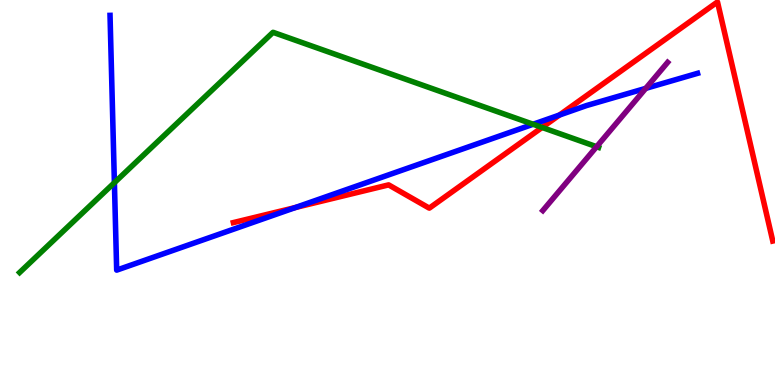[{'lines': ['blue', 'red'], 'intersections': [{'x': 3.81, 'y': 4.61}, {'x': 7.22, 'y': 7.01}]}, {'lines': ['green', 'red'], 'intersections': [{'x': 6.99, 'y': 6.69}]}, {'lines': ['purple', 'red'], 'intersections': []}, {'lines': ['blue', 'green'], 'intersections': [{'x': 1.48, 'y': 5.26}, {'x': 6.88, 'y': 6.77}]}, {'lines': ['blue', 'purple'], 'intersections': [{'x': 8.33, 'y': 7.7}]}, {'lines': ['green', 'purple'], 'intersections': [{'x': 7.7, 'y': 6.19}]}]